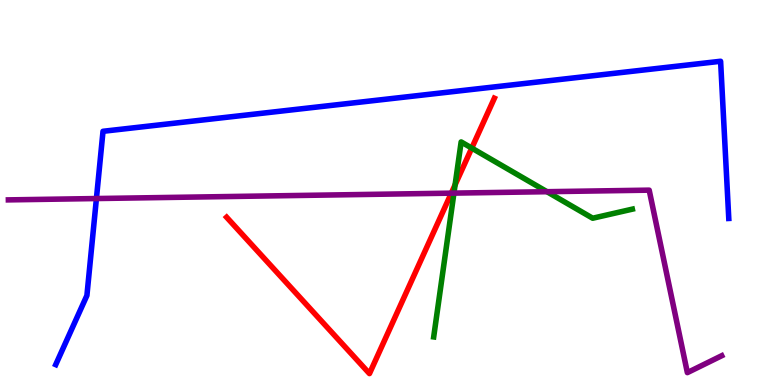[{'lines': ['blue', 'red'], 'intersections': []}, {'lines': ['green', 'red'], 'intersections': [{'x': 5.87, 'y': 5.2}, {'x': 6.09, 'y': 6.15}]}, {'lines': ['purple', 'red'], 'intersections': [{'x': 5.82, 'y': 4.98}]}, {'lines': ['blue', 'green'], 'intersections': []}, {'lines': ['blue', 'purple'], 'intersections': [{'x': 1.24, 'y': 4.84}]}, {'lines': ['green', 'purple'], 'intersections': [{'x': 5.86, 'y': 4.98}, {'x': 7.06, 'y': 5.02}]}]